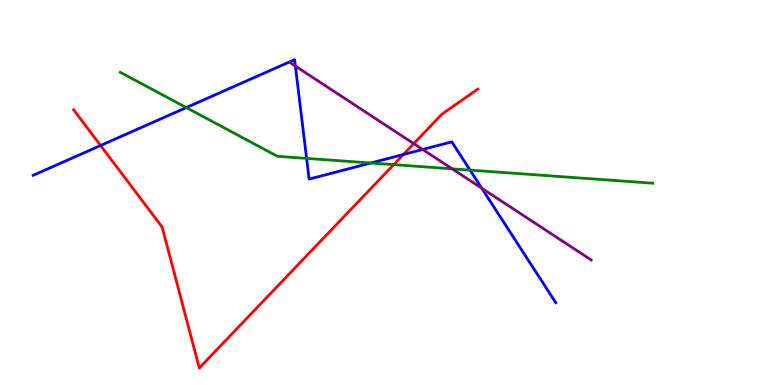[{'lines': ['blue', 'red'], 'intersections': [{'x': 1.3, 'y': 6.22}, {'x': 5.21, 'y': 5.99}]}, {'lines': ['green', 'red'], 'intersections': [{'x': 5.08, 'y': 5.72}]}, {'lines': ['purple', 'red'], 'intersections': [{'x': 5.34, 'y': 6.27}]}, {'lines': ['blue', 'green'], 'intersections': [{'x': 2.4, 'y': 7.21}, {'x': 3.96, 'y': 5.89}, {'x': 4.78, 'y': 5.77}, {'x': 6.07, 'y': 5.58}]}, {'lines': ['blue', 'purple'], 'intersections': [{'x': 3.81, 'y': 8.28}, {'x': 5.45, 'y': 6.12}, {'x': 6.22, 'y': 5.11}]}, {'lines': ['green', 'purple'], 'intersections': [{'x': 5.83, 'y': 5.61}]}]